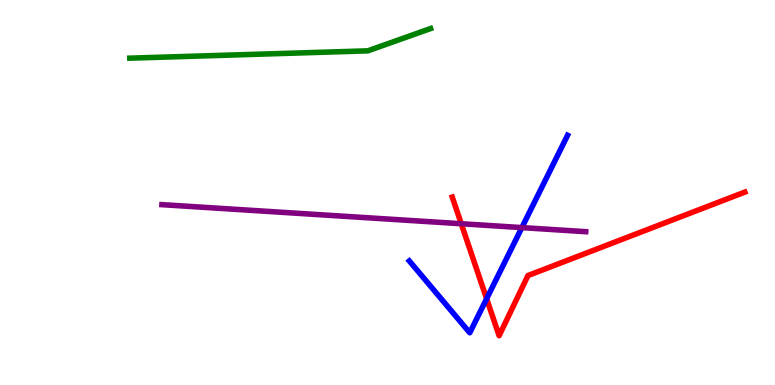[{'lines': ['blue', 'red'], 'intersections': [{'x': 6.28, 'y': 2.24}]}, {'lines': ['green', 'red'], 'intersections': []}, {'lines': ['purple', 'red'], 'intersections': [{'x': 5.95, 'y': 4.19}]}, {'lines': ['blue', 'green'], 'intersections': []}, {'lines': ['blue', 'purple'], 'intersections': [{'x': 6.73, 'y': 4.09}]}, {'lines': ['green', 'purple'], 'intersections': []}]